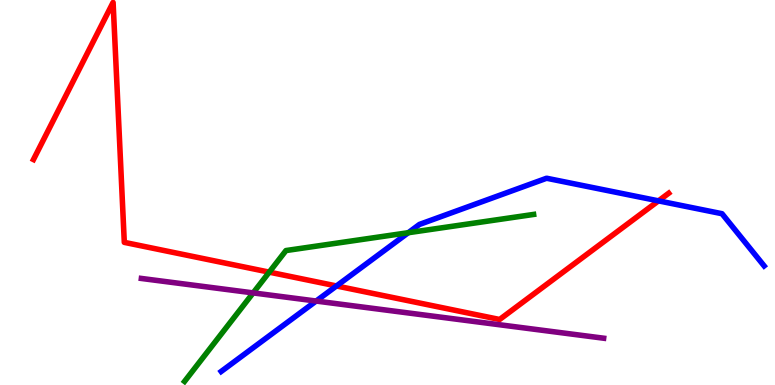[{'lines': ['blue', 'red'], 'intersections': [{'x': 4.34, 'y': 2.57}, {'x': 8.5, 'y': 4.78}]}, {'lines': ['green', 'red'], 'intersections': [{'x': 3.47, 'y': 2.93}]}, {'lines': ['purple', 'red'], 'intersections': []}, {'lines': ['blue', 'green'], 'intersections': [{'x': 5.27, 'y': 3.96}]}, {'lines': ['blue', 'purple'], 'intersections': [{'x': 4.08, 'y': 2.18}]}, {'lines': ['green', 'purple'], 'intersections': [{'x': 3.27, 'y': 2.39}]}]